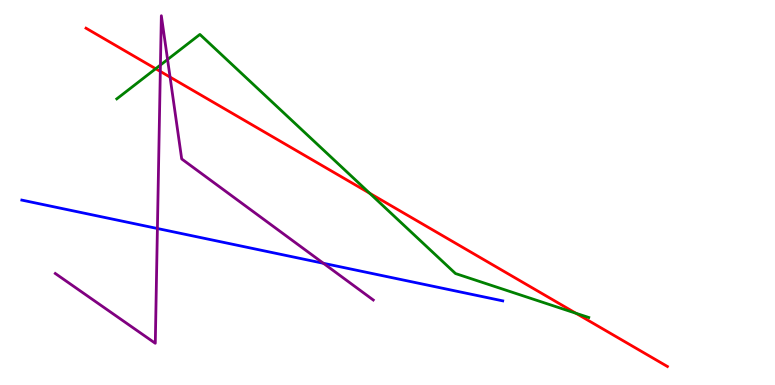[{'lines': ['blue', 'red'], 'intersections': []}, {'lines': ['green', 'red'], 'intersections': [{'x': 2.01, 'y': 8.22}, {'x': 4.77, 'y': 4.98}, {'x': 7.43, 'y': 1.86}]}, {'lines': ['purple', 'red'], 'intersections': [{'x': 2.07, 'y': 8.14}, {'x': 2.19, 'y': 8.0}]}, {'lines': ['blue', 'green'], 'intersections': []}, {'lines': ['blue', 'purple'], 'intersections': [{'x': 2.03, 'y': 4.06}, {'x': 4.17, 'y': 3.16}]}, {'lines': ['green', 'purple'], 'intersections': [{'x': 2.07, 'y': 8.31}, {'x': 2.16, 'y': 8.45}]}]